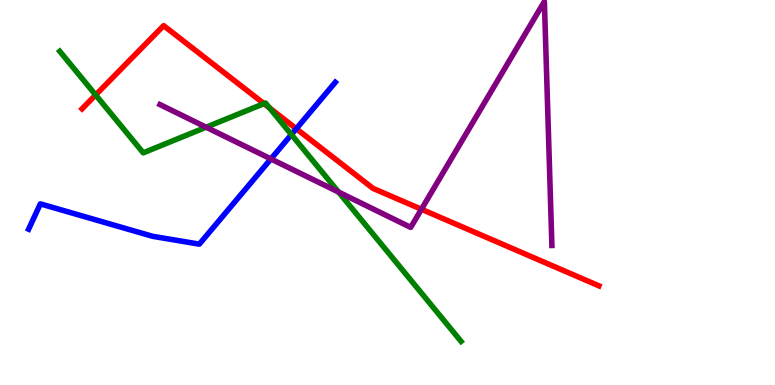[{'lines': ['blue', 'red'], 'intersections': [{'x': 3.82, 'y': 6.66}]}, {'lines': ['green', 'red'], 'intersections': [{'x': 1.23, 'y': 7.53}, {'x': 3.41, 'y': 7.31}, {'x': 3.48, 'y': 7.2}]}, {'lines': ['purple', 'red'], 'intersections': [{'x': 5.44, 'y': 4.56}]}, {'lines': ['blue', 'green'], 'intersections': [{'x': 3.76, 'y': 6.5}]}, {'lines': ['blue', 'purple'], 'intersections': [{'x': 3.5, 'y': 5.87}]}, {'lines': ['green', 'purple'], 'intersections': [{'x': 2.66, 'y': 6.7}, {'x': 4.37, 'y': 5.01}]}]